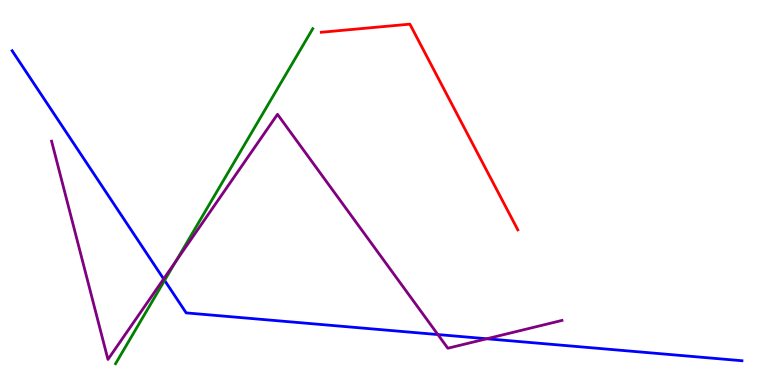[{'lines': ['blue', 'red'], 'intersections': []}, {'lines': ['green', 'red'], 'intersections': []}, {'lines': ['purple', 'red'], 'intersections': []}, {'lines': ['blue', 'green'], 'intersections': [{'x': 2.12, 'y': 2.72}]}, {'lines': ['blue', 'purple'], 'intersections': [{'x': 2.11, 'y': 2.75}, {'x': 5.65, 'y': 1.31}, {'x': 6.28, 'y': 1.2}]}, {'lines': ['green', 'purple'], 'intersections': [{'x': 2.27, 'y': 3.21}]}]